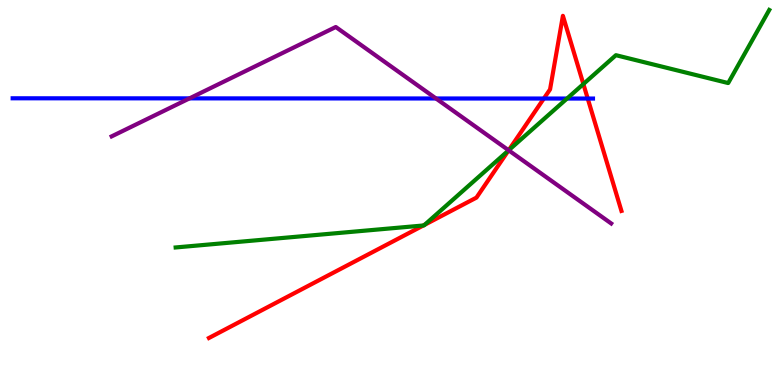[{'lines': ['blue', 'red'], 'intersections': [{'x': 7.02, 'y': 7.44}, {'x': 7.58, 'y': 7.44}]}, {'lines': ['green', 'red'], 'intersections': [{'x': 5.46, 'y': 4.14}, {'x': 5.48, 'y': 4.16}, {'x': 6.56, 'y': 6.09}, {'x': 7.53, 'y': 7.82}]}, {'lines': ['purple', 'red'], 'intersections': [{'x': 6.56, 'y': 6.1}]}, {'lines': ['blue', 'green'], 'intersections': [{'x': 7.32, 'y': 7.44}]}, {'lines': ['blue', 'purple'], 'intersections': [{'x': 2.45, 'y': 7.44}, {'x': 5.63, 'y': 7.44}]}, {'lines': ['green', 'purple'], 'intersections': [{'x': 6.56, 'y': 6.1}]}]